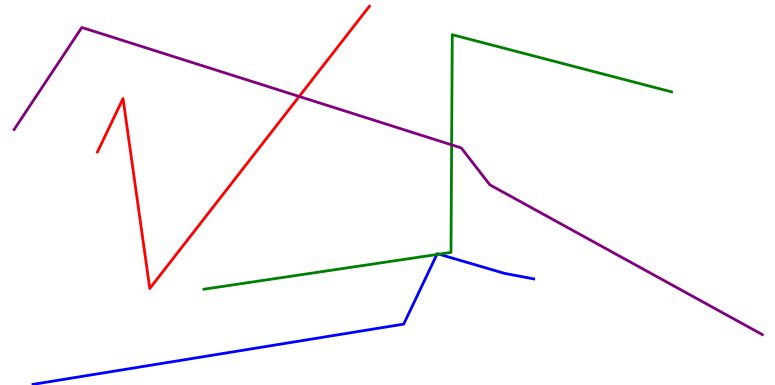[{'lines': ['blue', 'red'], 'intersections': []}, {'lines': ['green', 'red'], 'intersections': []}, {'lines': ['purple', 'red'], 'intersections': [{'x': 3.86, 'y': 7.49}]}, {'lines': ['blue', 'green'], 'intersections': [{'x': 5.64, 'y': 3.39}, {'x': 5.66, 'y': 3.4}]}, {'lines': ['blue', 'purple'], 'intersections': []}, {'lines': ['green', 'purple'], 'intersections': [{'x': 5.83, 'y': 6.24}]}]